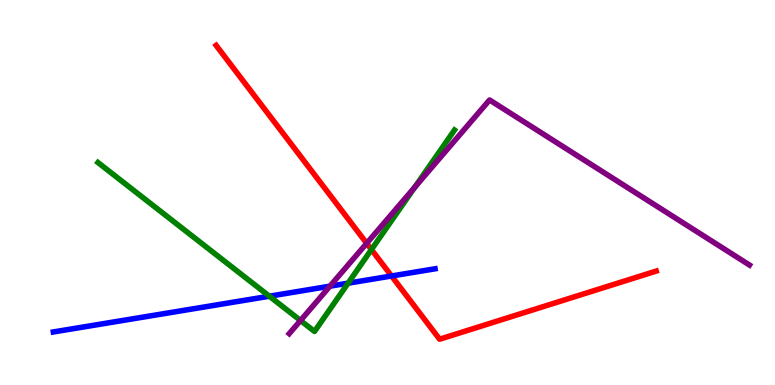[{'lines': ['blue', 'red'], 'intersections': [{'x': 5.05, 'y': 2.83}]}, {'lines': ['green', 'red'], 'intersections': [{'x': 4.79, 'y': 3.52}]}, {'lines': ['purple', 'red'], 'intersections': [{'x': 4.73, 'y': 3.68}]}, {'lines': ['blue', 'green'], 'intersections': [{'x': 3.48, 'y': 2.31}, {'x': 4.49, 'y': 2.64}]}, {'lines': ['blue', 'purple'], 'intersections': [{'x': 4.26, 'y': 2.57}]}, {'lines': ['green', 'purple'], 'intersections': [{'x': 3.88, 'y': 1.68}, {'x': 5.35, 'y': 5.14}]}]